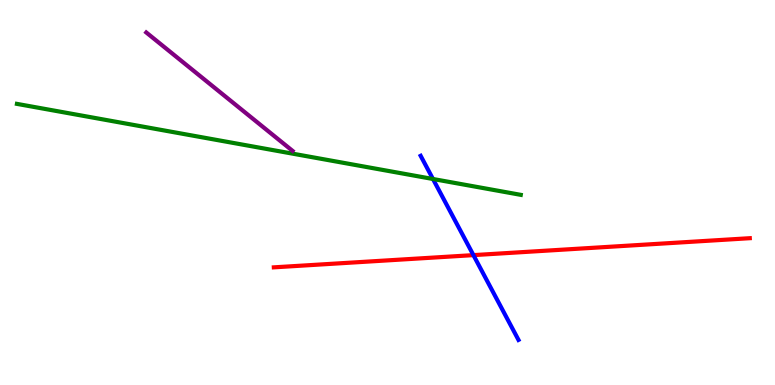[{'lines': ['blue', 'red'], 'intersections': [{'x': 6.11, 'y': 3.37}]}, {'lines': ['green', 'red'], 'intersections': []}, {'lines': ['purple', 'red'], 'intersections': []}, {'lines': ['blue', 'green'], 'intersections': [{'x': 5.59, 'y': 5.35}]}, {'lines': ['blue', 'purple'], 'intersections': []}, {'lines': ['green', 'purple'], 'intersections': []}]